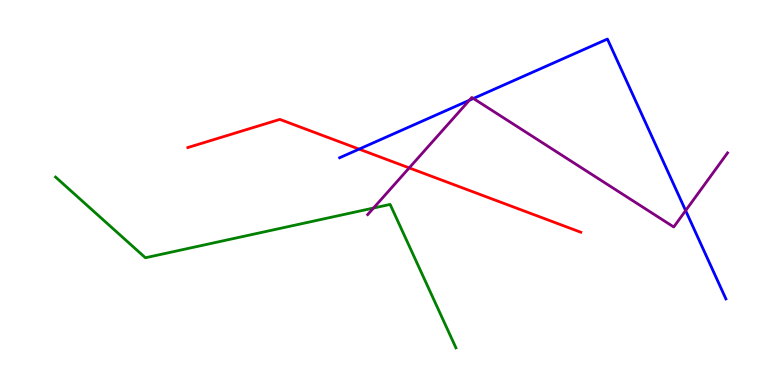[{'lines': ['blue', 'red'], 'intersections': [{'x': 4.63, 'y': 6.13}]}, {'lines': ['green', 'red'], 'intersections': []}, {'lines': ['purple', 'red'], 'intersections': [{'x': 5.28, 'y': 5.64}]}, {'lines': ['blue', 'green'], 'intersections': []}, {'lines': ['blue', 'purple'], 'intersections': [{'x': 6.06, 'y': 7.4}, {'x': 6.11, 'y': 7.44}, {'x': 8.85, 'y': 4.53}]}, {'lines': ['green', 'purple'], 'intersections': [{'x': 4.82, 'y': 4.6}]}]